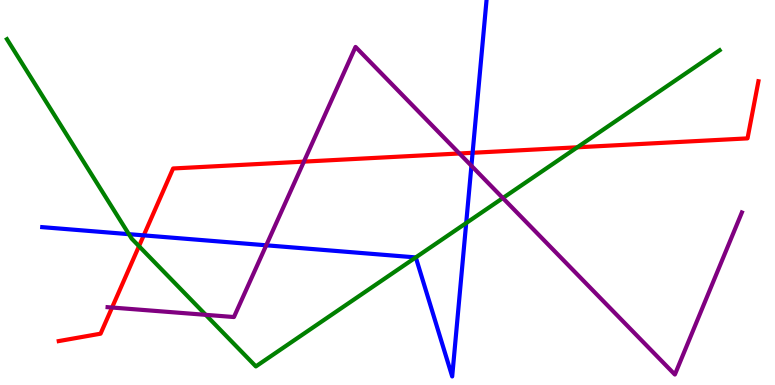[{'lines': ['blue', 'red'], 'intersections': [{'x': 1.85, 'y': 3.89}, {'x': 6.1, 'y': 6.03}]}, {'lines': ['green', 'red'], 'intersections': [{'x': 1.79, 'y': 3.61}, {'x': 7.45, 'y': 6.17}]}, {'lines': ['purple', 'red'], 'intersections': [{'x': 1.45, 'y': 2.01}, {'x': 3.92, 'y': 5.8}, {'x': 5.93, 'y': 6.01}]}, {'lines': ['blue', 'green'], 'intersections': [{'x': 1.66, 'y': 3.92}, {'x': 5.36, 'y': 3.31}, {'x': 6.02, 'y': 4.21}]}, {'lines': ['blue', 'purple'], 'intersections': [{'x': 3.44, 'y': 3.63}, {'x': 6.08, 'y': 5.69}]}, {'lines': ['green', 'purple'], 'intersections': [{'x': 2.65, 'y': 1.82}, {'x': 6.49, 'y': 4.86}]}]